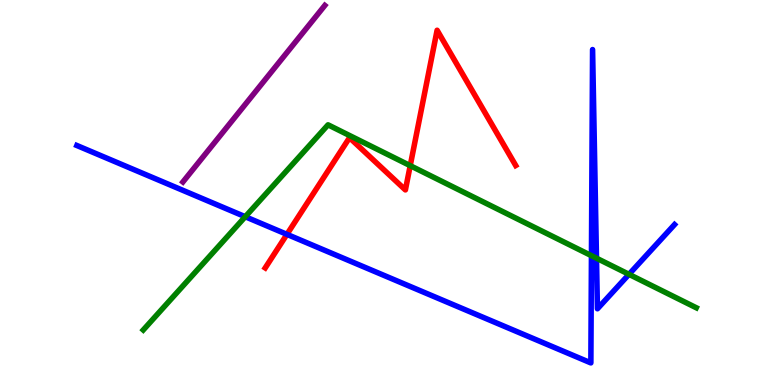[{'lines': ['blue', 'red'], 'intersections': [{'x': 3.7, 'y': 3.91}]}, {'lines': ['green', 'red'], 'intersections': [{'x': 5.29, 'y': 5.7}]}, {'lines': ['purple', 'red'], 'intersections': []}, {'lines': ['blue', 'green'], 'intersections': [{'x': 3.16, 'y': 4.37}, {'x': 7.63, 'y': 3.36}, {'x': 7.7, 'y': 3.29}, {'x': 8.12, 'y': 2.87}]}, {'lines': ['blue', 'purple'], 'intersections': []}, {'lines': ['green', 'purple'], 'intersections': []}]